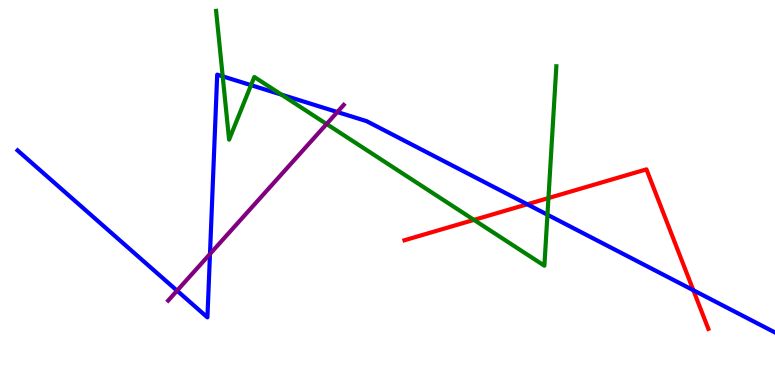[{'lines': ['blue', 'red'], 'intersections': [{'x': 6.8, 'y': 4.69}, {'x': 8.95, 'y': 2.46}]}, {'lines': ['green', 'red'], 'intersections': [{'x': 6.12, 'y': 4.29}, {'x': 7.08, 'y': 4.86}]}, {'lines': ['purple', 'red'], 'intersections': []}, {'lines': ['blue', 'green'], 'intersections': [{'x': 2.87, 'y': 8.02}, {'x': 3.24, 'y': 7.79}, {'x': 3.63, 'y': 7.54}, {'x': 7.06, 'y': 4.42}]}, {'lines': ['blue', 'purple'], 'intersections': [{'x': 2.28, 'y': 2.45}, {'x': 2.71, 'y': 3.4}, {'x': 4.35, 'y': 7.09}]}, {'lines': ['green', 'purple'], 'intersections': [{'x': 4.21, 'y': 6.78}]}]